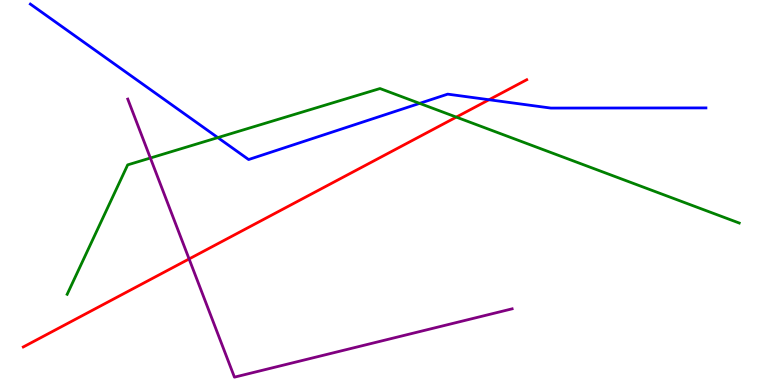[{'lines': ['blue', 'red'], 'intersections': [{'x': 6.31, 'y': 7.41}]}, {'lines': ['green', 'red'], 'intersections': [{'x': 5.89, 'y': 6.96}]}, {'lines': ['purple', 'red'], 'intersections': [{'x': 2.44, 'y': 3.27}]}, {'lines': ['blue', 'green'], 'intersections': [{'x': 2.81, 'y': 6.43}, {'x': 5.41, 'y': 7.32}]}, {'lines': ['blue', 'purple'], 'intersections': []}, {'lines': ['green', 'purple'], 'intersections': [{'x': 1.94, 'y': 5.9}]}]